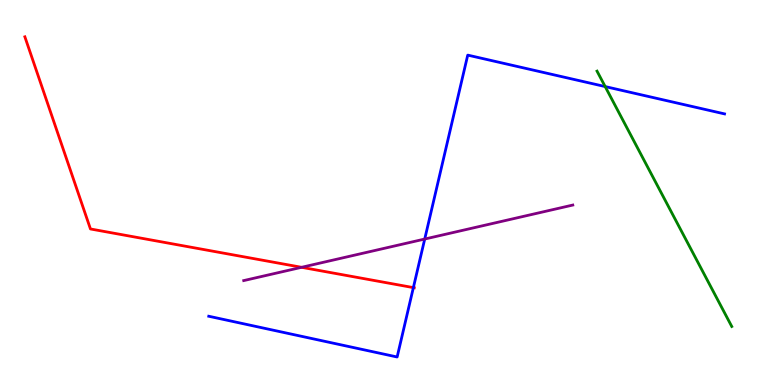[{'lines': ['blue', 'red'], 'intersections': [{'x': 5.33, 'y': 2.53}]}, {'lines': ['green', 'red'], 'intersections': []}, {'lines': ['purple', 'red'], 'intersections': [{'x': 3.89, 'y': 3.06}]}, {'lines': ['blue', 'green'], 'intersections': [{'x': 7.81, 'y': 7.75}]}, {'lines': ['blue', 'purple'], 'intersections': [{'x': 5.48, 'y': 3.79}]}, {'lines': ['green', 'purple'], 'intersections': []}]